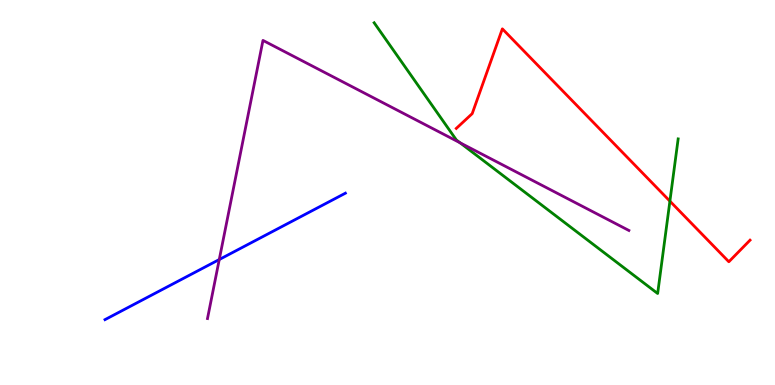[{'lines': ['blue', 'red'], 'intersections': []}, {'lines': ['green', 'red'], 'intersections': [{'x': 8.64, 'y': 4.78}]}, {'lines': ['purple', 'red'], 'intersections': []}, {'lines': ['blue', 'green'], 'intersections': []}, {'lines': ['blue', 'purple'], 'intersections': [{'x': 2.83, 'y': 3.26}]}, {'lines': ['green', 'purple'], 'intersections': [{'x': 5.94, 'y': 6.29}]}]